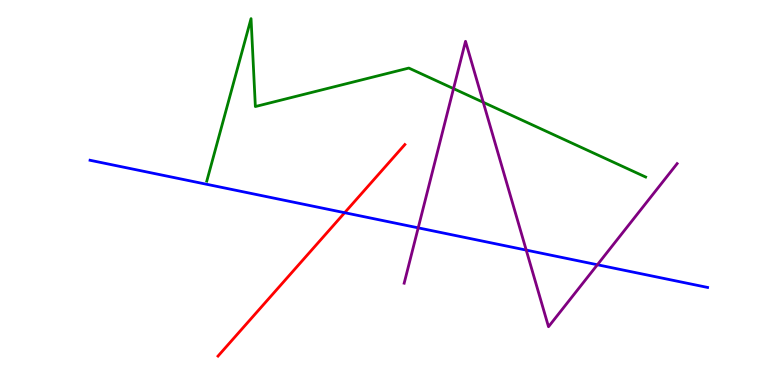[{'lines': ['blue', 'red'], 'intersections': [{'x': 4.45, 'y': 4.48}]}, {'lines': ['green', 'red'], 'intersections': []}, {'lines': ['purple', 'red'], 'intersections': []}, {'lines': ['blue', 'green'], 'intersections': []}, {'lines': ['blue', 'purple'], 'intersections': [{'x': 5.4, 'y': 4.08}, {'x': 6.79, 'y': 3.5}, {'x': 7.71, 'y': 3.12}]}, {'lines': ['green', 'purple'], 'intersections': [{'x': 5.85, 'y': 7.7}, {'x': 6.24, 'y': 7.34}]}]